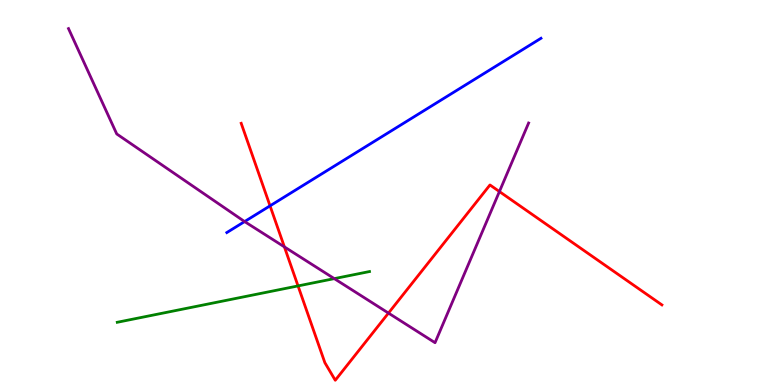[{'lines': ['blue', 'red'], 'intersections': [{'x': 3.48, 'y': 4.65}]}, {'lines': ['green', 'red'], 'intersections': [{'x': 3.85, 'y': 2.57}]}, {'lines': ['purple', 'red'], 'intersections': [{'x': 3.67, 'y': 3.59}, {'x': 5.01, 'y': 1.87}, {'x': 6.44, 'y': 5.02}]}, {'lines': ['blue', 'green'], 'intersections': []}, {'lines': ['blue', 'purple'], 'intersections': [{'x': 3.16, 'y': 4.24}]}, {'lines': ['green', 'purple'], 'intersections': [{'x': 4.31, 'y': 2.76}]}]